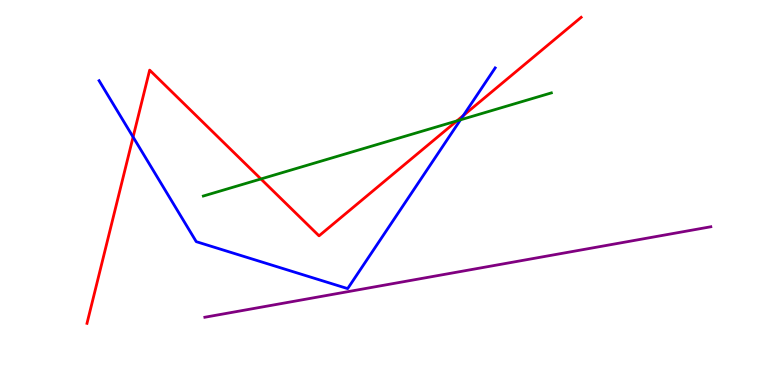[{'lines': ['blue', 'red'], 'intersections': [{'x': 1.72, 'y': 6.44}, {'x': 5.98, 'y': 7.0}]}, {'lines': ['green', 'red'], 'intersections': [{'x': 3.37, 'y': 5.35}, {'x': 5.9, 'y': 6.86}]}, {'lines': ['purple', 'red'], 'intersections': []}, {'lines': ['blue', 'green'], 'intersections': [{'x': 5.94, 'y': 6.89}]}, {'lines': ['blue', 'purple'], 'intersections': []}, {'lines': ['green', 'purple'], 'intersections': []}]